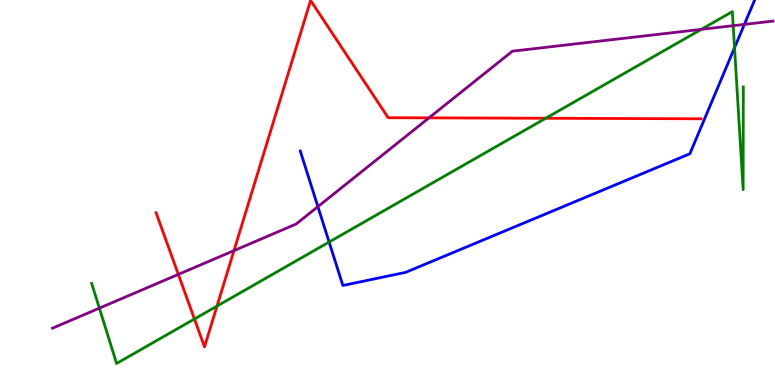[{'lines': ['blue', 'red'], 'intersections': []}, {'lines': ['green', 'red'], 'intersections': [{'x': 2.51, 'y': 1.71}, {'x': 2.8, 'y': 2.05}, {'x': 7.04, 'y': 6.93}]}, {'lines': ['purple', 'red'], 'intersections': [{'x': 2.3, 'y': 2.87}, {'x': 3.02, 'y': 3.49}, {'x': 5.54, 'y': 6.94}]}, {'lines': ['blue', 'green'], 'intersections': [{'x': 4.25, 'y': 3.71}, {'x': 9.48, 'y': 8.76}]}, {'lines': ['blue', 'purple'], 'intersections': [{'x': 4.1, 'y': 4.63}, {'x': 9.6, 'y': 9.37}]}, {'lines': ['green', 'purple'], 'intersections': [{'x': 1.28, 'y': 2.0}, {'x': 9.05, 'y': 9.24}, {'x': 9.46, 'y': 9.33}]}]